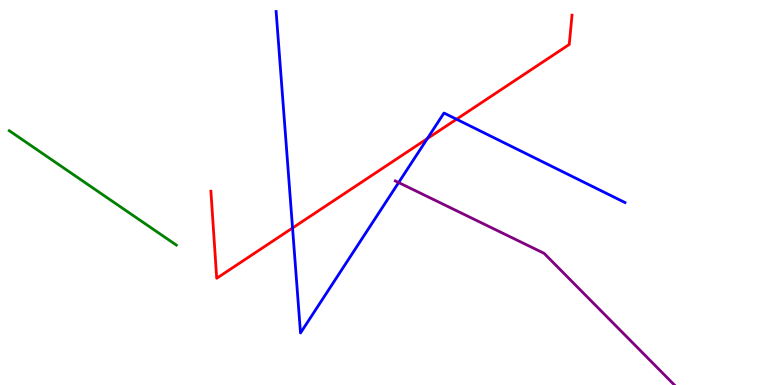[{'lines': ['blue', 'red'], 'intersections': [{'x': 3.77, 'y': 4.08}, {'x': 5.51, 'y': 6.4}, {'x': 5.89, 'y': 6.9}]}, {'lines': ['green', 'red'], 'intersections': []}, {'lines': ['purple', 'red'], 'intersections': []}, {'lines': ['blue', 'green'], 'intersections': []}, {'lines': ['blue', 'purple'], 'intersections': [{'x': 5.14, 'y': 5.26}]}, {'lines': ['green', 'purple'], 'intersections': []}]